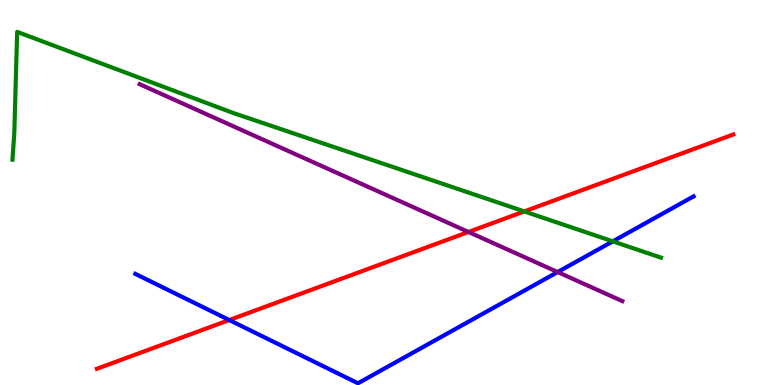[{'lines': ['blue', 'red'], 'intersections': [{'x': 2.96, 'y': 1.69}]}, {'lines': ['green', 'red'], 'intersections': [{'x': 6.77, 'y': 4.51}]}, {'lines': ['purple', 'red'], 'intersections': [{'x': 6.04, 'y': 3.97}]}, {'lines': ['blue', 'green'], 'intersections': [{'x': 7.91, 'y': 3.73}]}, {'lines': ['blue', 'purple'], 'intersections': [{'x': 7.2, 'y': 2.93}]}, {'lines': ['green', 'purple'], 'intersections': []}]